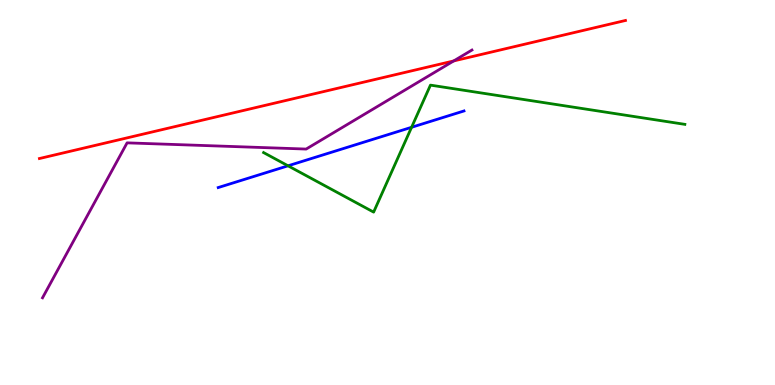[{'lines': ['blue', 'red'], 'intersections': []}, {'lines': ['green', 'red'], 'intersections': []}, {'lines': ['purple', 'red'], 'intersections': [{'x': 5.85, 'y': 8.42}]}, {'lines': ['blue', 'green'], 'intersections': [{'x': 3.72, 'y': 5.69}, {'x': 5.31, 'y': 6.69}]}, {'lines': ['blue', 'purple'], 'intersections': []}, {'lines': ['green', 'purple'], 'intersections': []}]